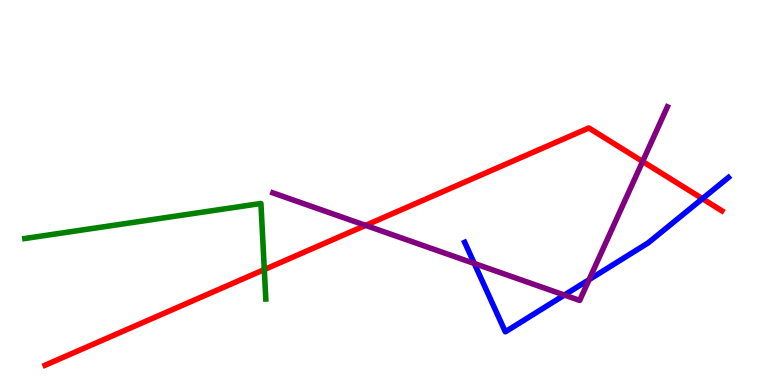[{'lines': ['blue', 'red'], 'intersections': [{'x': 9.06, 'y': 4.84}]}, {'lines': ['green', 'red'], 'intersections': [{'x': 3.41, 'y': 3.0}]}, {'lines': ['purple', 'red'], 'intersections': [{'x': 4.72, 'y': 4.15}, {'x': 8.29, 'y': 5.81}]}, {'lines': ['blue', 'green'], 'intersections': []}, {'lines': ['blue', 'purple'], 'intersections': [{'x': 6.12, 'y': 3.16}, {'x': 7.28, 'y': 2.34}, {'x': 7.6, 'y': 2.74}]}, {'lines': ['green', 'purple'], 'intersections': []}]